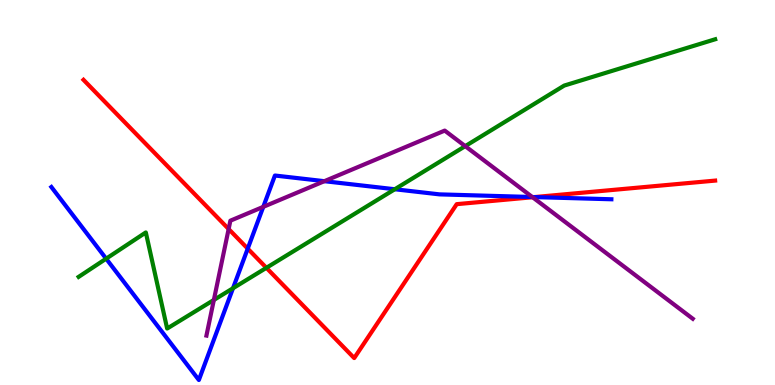[{'lines': ['blue', 'red'], 'intersections': [{'x': 3.2, 'y': 3.54}, {'x': 6.9, 'y': 4.88}]}, {'lines': ['green', 'red'], 'intersections': [{'x': 3.44, 'y': 3.04}]}, {'lines': ['purple', 'red'], 'intersections': [{'x': 2.95, 'y': 4.05}, {'x': 6.87, 'y': 4.88}]}, {'lines': ['blue', 'green'], 'intersections': [{'x': 1.37, 'y': 3.28}, {'x': 3.01, 'y': 2.51}, {'x': 5.09, 'y': 5.08}]}, {'lines': ['blue', 'purple'], 'intersections': [{'x': 3.4, 'y': 4.63}, {'x': 4.19, 'y': 5.29}, {'x': 6.87, 'y': 4.88}]}, {'lines': ['green', 'purple'], 'intersections': [{'x': 2.76, 'y': 2.21}, {'x': 6.0, 'y': 6.2}]}]